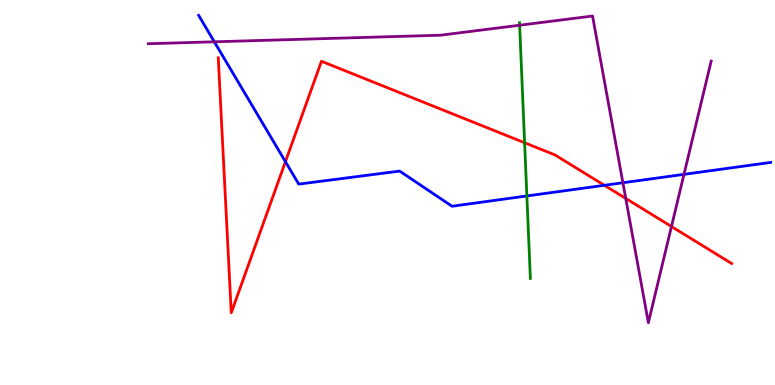[{'lines': ['blue', 'red'], 'intersections': [{'x': 3.68, 'y': 5.8}, {'x': 7.8, 'y': 5.19}]}, {'lines': ['green', 'red'], 'intersections': [{'x': 6.77, 'y': 6.29}]}, {'lines': ['purple', 'red'], 'intersections': [{'x': 8.07, 'y': 4.85}, {'x': 8.66, 'y': 4.12}]}, {'lines': ['blue', 'green'], 'intersections': [{'x': 6.8, 'y': 4.91}]}, {'lines': ['blue', 'purple'], 'intersections': [{'x': 2.77, 'y': 8.91}, {'x': 8.04, 'y': 5.25}, {'x': 8.83, 'y': 5.47}]}, {'lines': ['green', 'purple'], 'intersections': [{'x': 6.7, 'y': 9.34}]}]